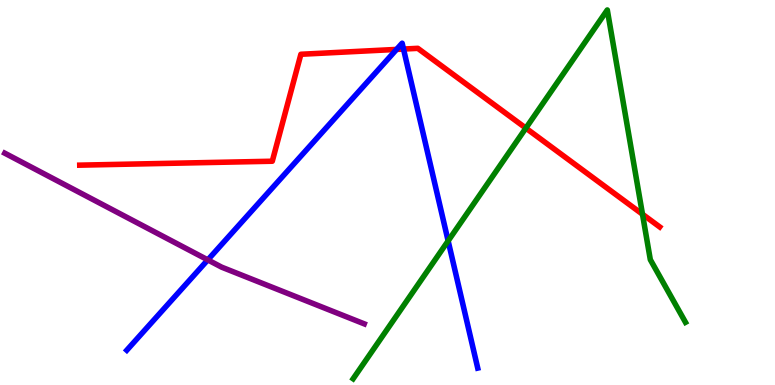[{'lines': ['blue', 'red'], 'intersections': [{'x': 5.12, 'y': 8.72}, {'x': 5.21, 'y': 8.73}]}, {'lines': ['green', 'red'], 'intersections': [{'x': 6.79, 'y': 6.67}, {'x': 8.29, 'y': 4.44}]}, {'lines': ['purple', 'red'], 'intersections': []}, {'lines': ['blue', 'green'], 'intersections': [{'x': 5.78, 'y': 3.74}]}, {'lines': ['blue', 'purple'], 'intersections': [{'x': 2.68, 'y': 3.25}]}, {'lines': ['green', 'purple'], 'intersections': []}]